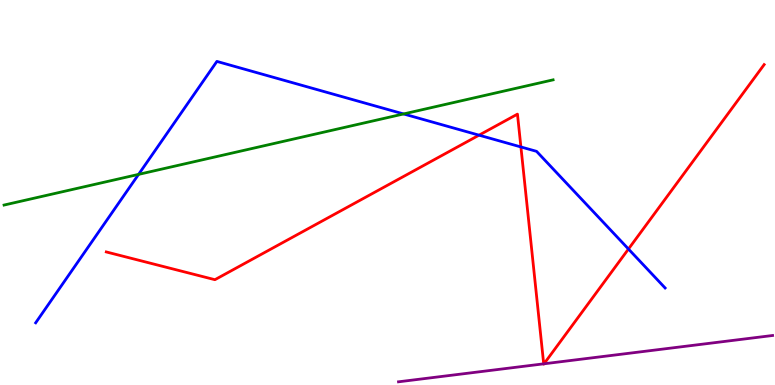[{'lines': ['blue', 'red'], 'intersections': [{'x': 6.18, 'y': 6.49}, {'x': 6.72, 'y': 6.18}, {'x': 8.11, 'y': 3.53}]}, {'lines': ['green', 'red'], 'intersections': []}, {'lines': ['purple', 'red'], 'intersections': [{'x': 7.02, 'y': 0.55}, {'x': 7.02, 'y': 0.551}]}, {'lines': ['blue', 'green'], 'intersections': [{'x': 1.79, 'y': 5.47}, {'x': 5.21, 'y': 7.04}]}, {'lines': ['blue', 'purple'], 'intersections': []}, {'lines': ['green', 'purple'], 'intersections': []}]